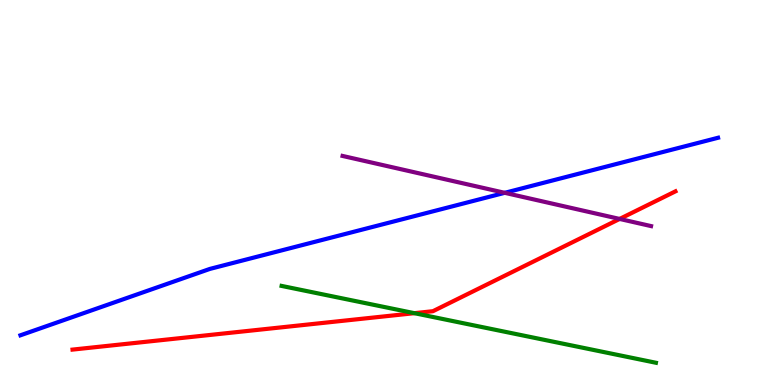[{'lines': ['blue', 'red'], 'intersections': []}, {'lines': ['green', 'red'], 'intersections': [{'x': 5.35, 'y': 1.87}]}, {'lines': ['purple', 'red'], 'intersections': [{'x': 8.0, 'y': 4.31}]}, {'lines': ['blue', 'green'], 'intersections': []}, {'lines': ['blue', 'purple'], 'intersections': [{'x': 6.51, 'y': 4.99}]}, {'lines': ['green', 'purple'], 'intersections': []}]